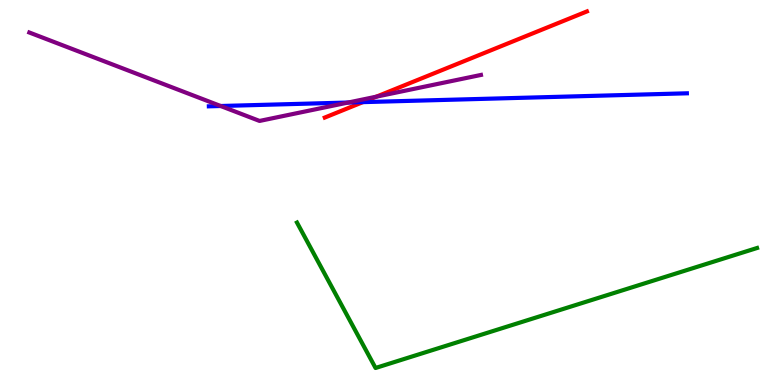[{'lines': ['blue', 'red'], 'intersections': [{'x': 4.68, 'y': 7.35}]}, {'lines': ['green', 'red'], 'intersections': []}, {'lines': ['purple', 'red'], 'intersections': [{'x': 4.86, 'y': 7.49}]}, {'lines': ['blue', 'green'], 'intersections': []}, {'lines': ['blue', 'purple'], 'intersections': [{'x': 2.85, 'y': 7.25}, {'x': 4.49, 'y': 7.34}]}, {'lines': ['green', 'purple'], 'intersections': []}]